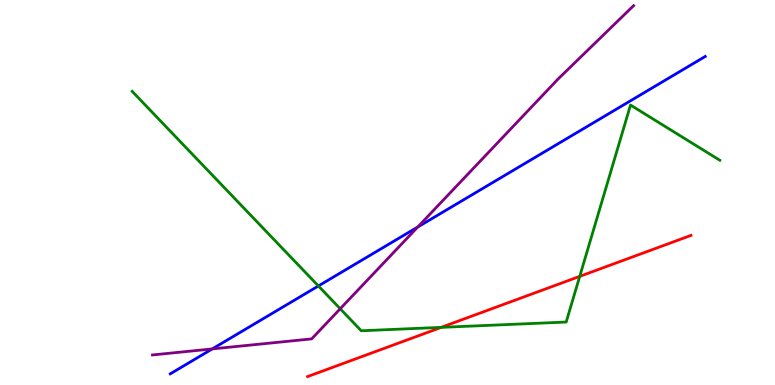[{'lines': ['blue', 'red'], 'intersections': []}, {'lines': ['green', 'red'], 'intersections': [{'x': 5.69, 'y': 1.5}, {'x': 7.48, 'y': 2.82}]}, {'lines': ['purple', 'red'], 'intersections': []}, {'lines': ['blue', 'green'], 'intersections': [{'x': 4.11, 'y': 2.57}]}, {'lines': ['blue', 'purple'], 'intersections': [{'x': 2.74, 'y': 0.937}, {'x': 5.39, 'y': 4.1}]}, {'lines': ['green', 'purple'], 'intersections': [{'x': 4.39, 'y': 1.98}]}]